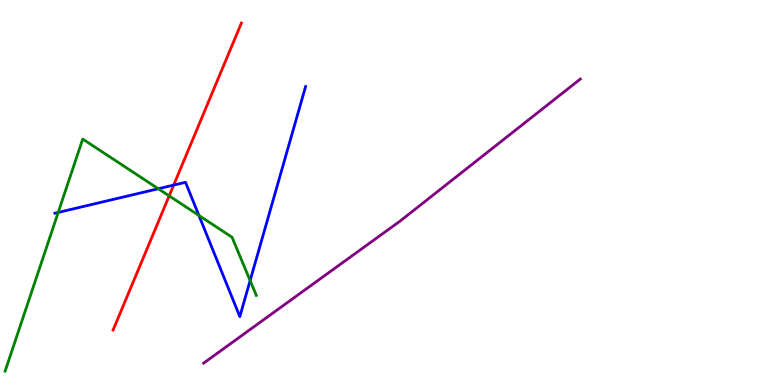[{'lines': ['blue', 'red'], 'intersections': [{'x': 2.24, 'y': 5.19}]}, {'lines': ['green', 'red'], 'intersections': [{'x': 2.18, 'y': 4.91}]}, {'lines': ['purple', 'red'], 'intersections': []}, {'lines': ['blue', 'green'], 'intersections': [{'x': 0.751, 'y': 4.48}, {'x': 2.04, 'y': 5.1}, {'x': 2.57, 'y': 4.4}, {'x': 3.23, 'y': 2.71}]}, {'lines': ['blue', 'purple'], 'intersections': []}, {'lines': ['green', 'purple'], 'intersections': []}]